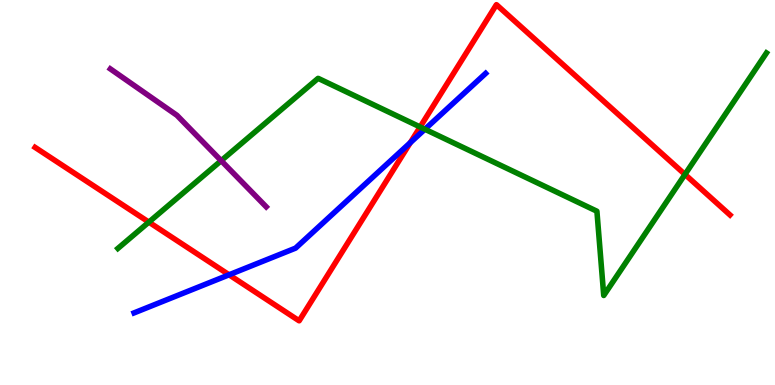[{'lines': ['blue', 'red'], 'intersections': [{'x': 2.96, 'y': 2.86}, {'x': 5.29, 'y': 6.3}]}, {'lines': ['green', 'red'], 'intersections': [{'x': 1.92, 'y': 4.23}, {'x': 5.42, 'y': 6.7}, {'x': 8.84, 'y': 5.47}]}, {'lines': ['purple', 'red'], 'intersections': []}, {'lines': ['blue', 'green'], 'intersections': [{'x': 5.48, 'y': 6.64}]}, {'lines': ['blue', 'purple'], 'intersections': []}, {'lines': ['green', 'purple'], 'intersections': [{'x': 2.85, 'y': 5.83}]}]